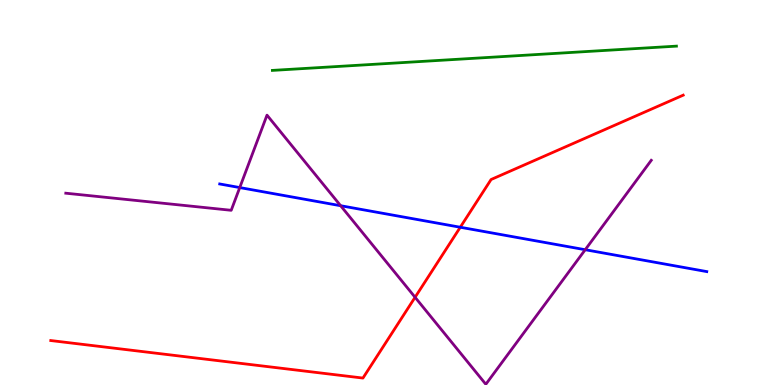[{'lines': ['blue', 'red'], 'intersections': [{'x': 5.94, 'y': 4.1}]}, {'lines': ['green', 'red'], 'intersections': []}, {'lines': ['purple', 'red'], 'intersections': [{'x': 5.36, 'y': 2.28}]}, {'lines': ['blue', 'green'], 'intersections': []}, {'lines': ['blue', 'purple'], 'intersections': [{'x': 3.09, 'y': 5.13}, {'x': 4.4, 'y': 4.66}, {'x': 7.55, 'y': 3.51}]}, {'lines': ['green', 'purple'], 'intersections': []}]